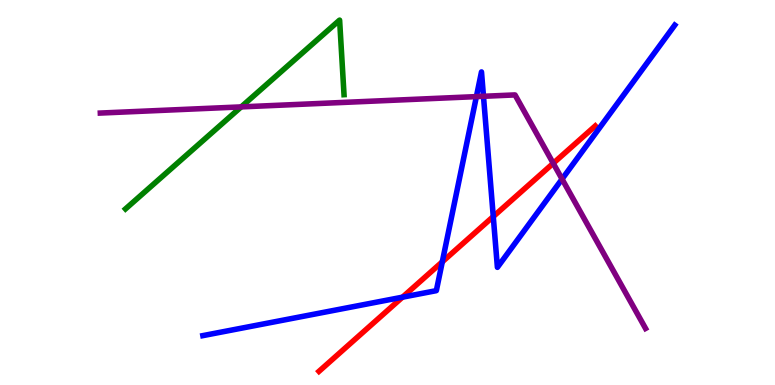[{'lines': ['blue', 'red'], 'intersections': [{'x': 5.19, 'y': 2.28}, {'x': 5.71, 'y': 3.2}, {'x': 6.36, 'y': 4.38}]}, {'lines': ['green', 'red'], 'intersections': []}, {'lines': ['purple', 'red'], 'intersections': [{'x': 7.14, 'y': 5.76}]}, {'lines': ['blue', 'green'], 'intersections': []}, {'lines': ['blue', 'purple'], 'intersections': [{'x': 6.15, 'y': 7.49}, {'x': 6.24, 'y': 7.5}, {'x': 7.25, 'y': 5.35}]}, {'lines': ['green', 'purple'], 'intersections': [{'x': 3.11, 'y': 7.22}]}]